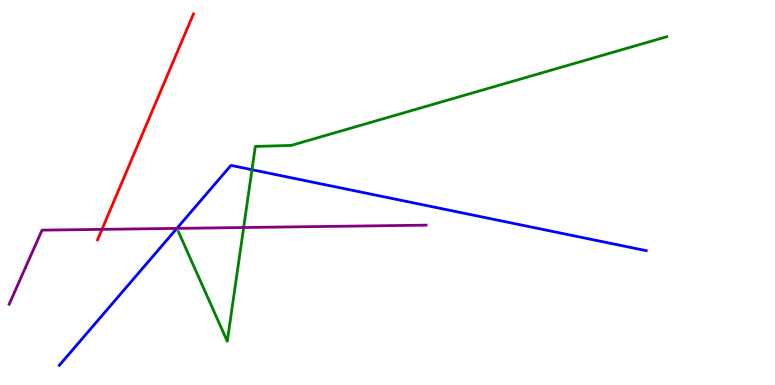[{'lines': ['blue', 'red'], 'intersections': []}, {'lines': ['green', 'red'], 'intersections': []}, {'lines': ['purple', 'red'], 'intersections': [{'x': 1.32, 'y': 4.04}]}, {'lines': ['blue', 'green'], 'intersections': [{'x': 3.25, 'y': 5.59}]}, {'lines': ['blue', 'purple'], 'intersections': [{'x': 2.28, 'y': 4.07}]}, {'lines': ['green', 'purple'], 'intersections': [{'x': 3.14, 'y': 4.09}]}]